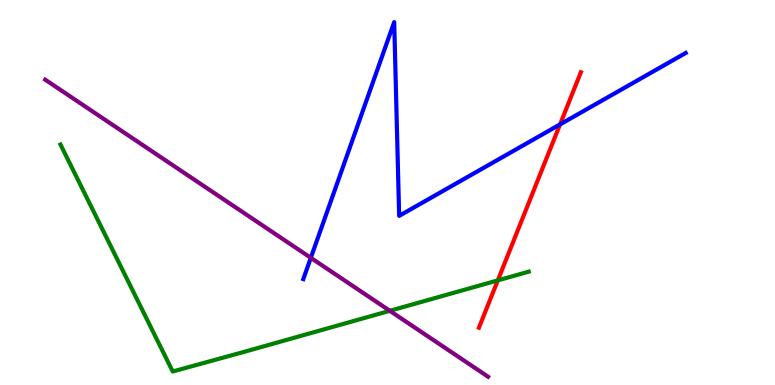[{'lines': ['blue', 'red'], 'intersections': [{'x': 7.23, 'y': 6.77}]}, {'lines': ['green', 'red'], 'intersections': [{'x': 6.42, 'y': 2.72}]}, {'lines': ['purple', 'red'], 'intersections': []}, {'lines': ['blue', 'green'], 'intersections': []}, {'lines': ['blue', 'purple'], 'intersections': [{'x': 4.01, 'y': 3.3}]}, {'lines': ['green', 'purple'], 'intersections': [{'x': 5.03, 'y': 1.93}]}]